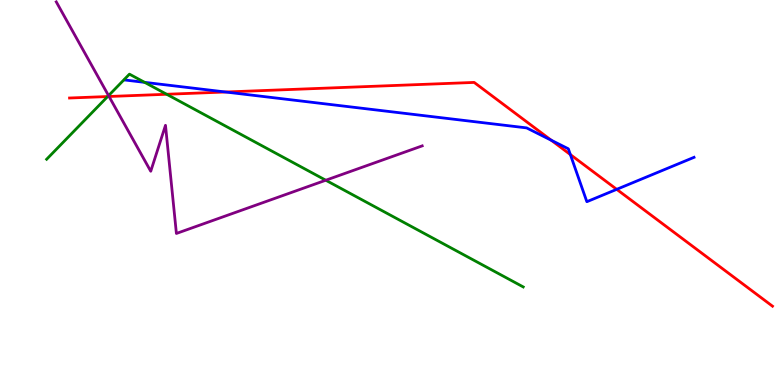[{'lines': ['blue', 'red'], 'intersections': [{'x': 2.91, 'y': 7.61}, {'x': 7.11, 'y': 6.36}, {'x': 7.36, 'y': 5.99}, {'x': 7.96, 'y': 5.08}]}, {'lines': ['green', 'red'], 'intersections': [{'x': 1.39, 'y': 7.49}, {'x': 2.15, 'y': 7.55}]}, {'lines': ['purple', 'red'], 'intersections': [{'x': 1.41, 'y': 7.49}]}, {'lines': ['blue', 'green'], 'intersections': [{'x': 1.87, 'y': 7.86}]}, {'lines': ['blue', 'purple'], 'intersections': []}, {'lines': ['green', 'purple'], 'intersections': [{'x': 1.4, 'y': 7.52}, {'x': 4.2, 'y': 5.32}]}]